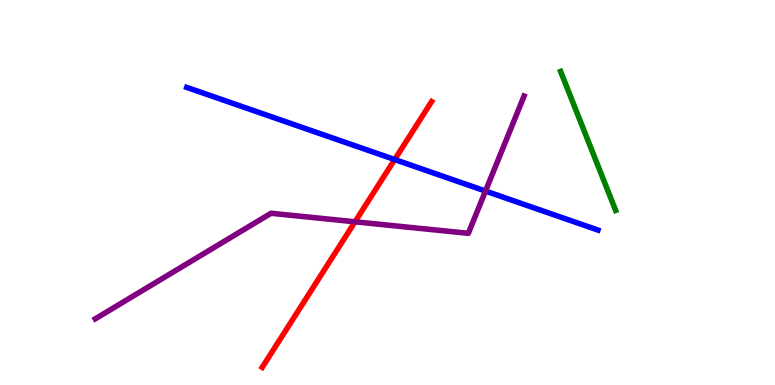[{'lines': ['blue', 'red'], 'intersections': [{'x': 5.09, 'y': 5.86}]}, {'lines': ['green', 'red'], 'intersections': []}, {'lines': ['purple', 'red'], 'intersections': [{'x': 4.58, 'y': 4.24}]}, {'lines': ['blue', 'green'], 'intersections': []}, {'lines': ['blue', 'purple'], 'intersections': [{'x': 6.26, 'y': 5.04}]}, {'lines': ['green', 'purple'], 'intersections': []}]